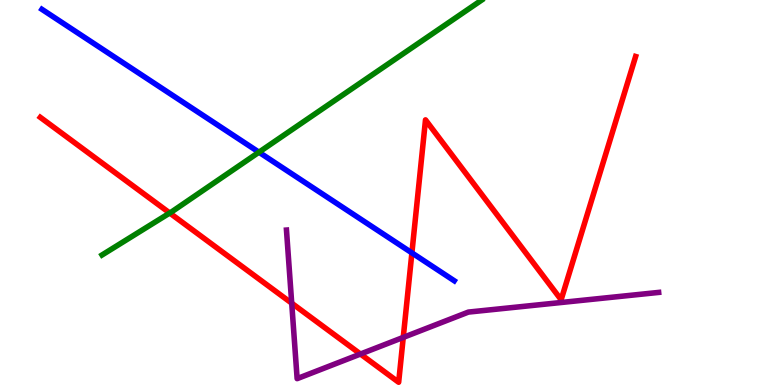[{'lines': ['blue', 'red'], 'intersections': [{'x': 5.31, 'y': 3.43}]}, {'lines': ['green', 'red'], 'intersections': [{'x': 2.19, 'y': 4.47}]}, {'lines': ['purple', 'red'], 'intersections': [{'x': 3.76, 'y': 2.12}, {'x': 4.65, 'y': 0.804}, {'x': 5.2, 'y': 1.24}]}, {'lines': ['blue', 'green'], 'intersections': [{'x': 3.34, 'y': 6.05}]}, {'lines': ['blue', 'purple'], 'intersections': []}, {'lines': ['green', 'purple'], 'intersections': []}]